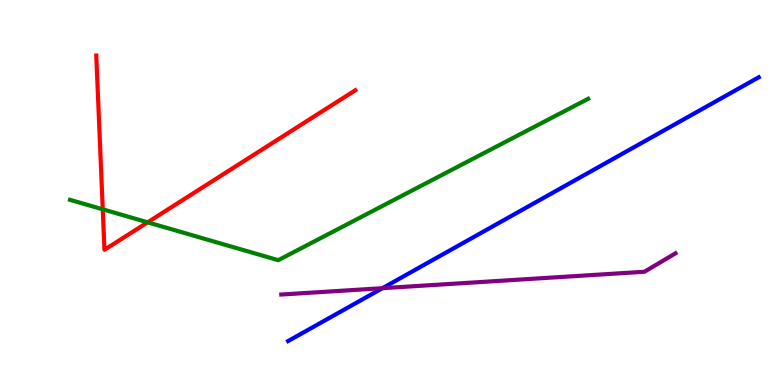[{'lines': ['blue', 'red'], 'intersections': []}, {'lines': ['green', 'red'], 'intersections': [{'x': 1.33, 'y': 4.56}, {'x': 1.91, 'y': 4.23}]}, {'lines': ['purple', 'red'], 'intersections': []}, {'lines': ['blue', 'green'], 'intersections': []}, {'lines': ['blue', 'purple'], 'intersections': [{'x': 4.94, 'y': 2.51}]}, {'lines': ['green', 'purple'], 'intersections': []}]